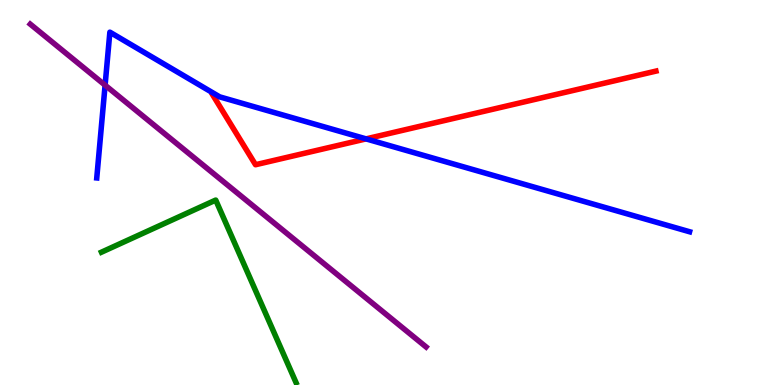[{'lines': ['blue', 'red'], 'intersections': [{'x': 4.72, 'y': 6.39}]}, {'lines': ['green', 'red'], 'intersections': []}, {'lines': ['purple', 'red'], 'intersections': []}, {'lines': ['blue', 'green'], 'intersections': []}, {'lines': ['blue', 'purple'], 'intersections': [{'x': 1.36, 'y': 7.79}]}, {'lines': ['green', 'purple'], 'intersections': []}]